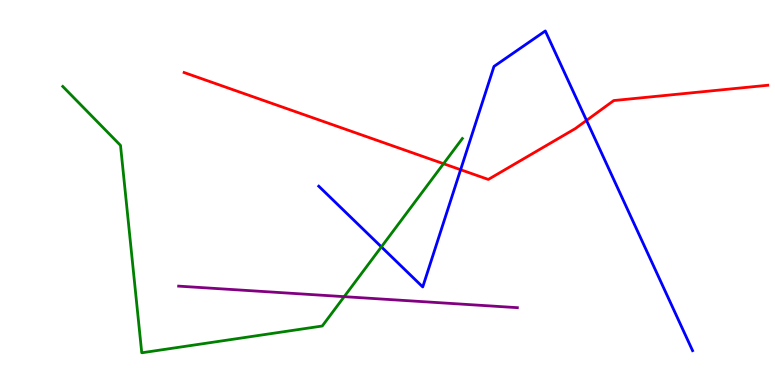[{'lines': ['blue', 'red'], 'intersections': [{'x': 5.94, 'y': 5.59}, {'x': 7.57, 'y': 6.87}]}, {'lines': ['green', 'red'], 'intersections': [{'x': 5.72, 'y': 5.75}]}, {'lines': ['purple', 'red'], 'intersections': []}, {'lines': ['blue', 'green'], 'intersections': [{'x': 4.92, 'y': 3.59}]}, {'lines': ['blue', 'purple'], 'intersections': []}, {'lines': ['green', 'purple'], 'intersections': [{'x': 4.44, 'y': 2.29}]}]